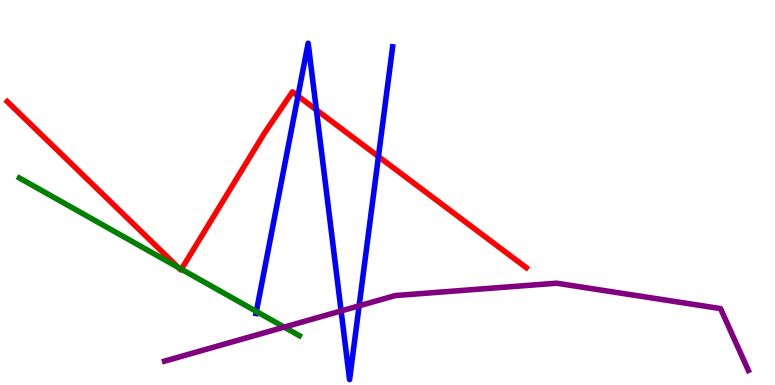[{'lines': ['blue', 'red'], 'intersections': [{'x': 3.84, 'y': 7.51}, {'x': 4.08, 'y': 7.15}, {'x': 4.88, 'y': 5.93}]}, {'lines': ['green', 'red'], 'intersections': [{'x': 2.3, 'y': 3.05}, {'x': 2.34, 'y': 3.01}]}, {'lines': ['purple', 'red'], 'intersections': []}, {'lines': ['blue', 'green'], 'intersections': [{'x': 3.31, 'y': 1.91}]}, {'lines': ['blue', 'purple'], 'intersections': [{'x': 4.4, 'y': 1.92}, {'x': 4.63, 'y': 2.06}]}, {'lines': ['green', 'purple'], 'intersections': [{'x': 3.67, 'y': 1.5}]}]